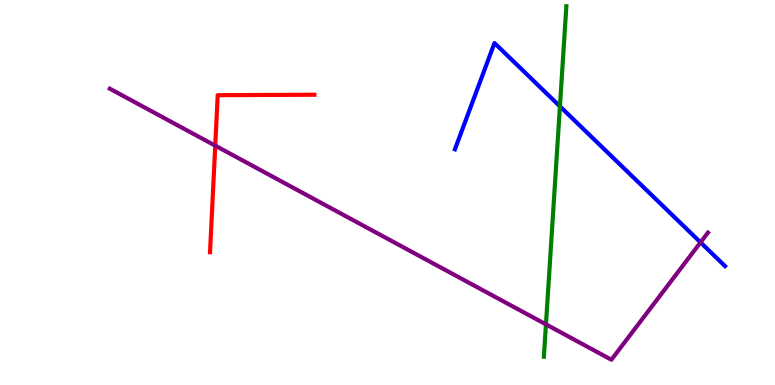[{'lines': ['blue', 'red'], 'intersections': []}, {'lines': ['green', 'red'], 'intersections': []}, {'lines': ['purple', 'red'], 'intersections': [{'x': 2.78, 'y': 6.22}]}, {'lines': ['blue', 'green'], 'intersections': [{'x': 7.22, 'y': 7.24}]}, {'lines': ['blue', 'purple'], 'intersections': [{'x': 9.04, 'y': 3.7}]}, {'lines': ['green', 'purple'], 'intersections': [{'x': 7.04, 'y': 1.58}]}]